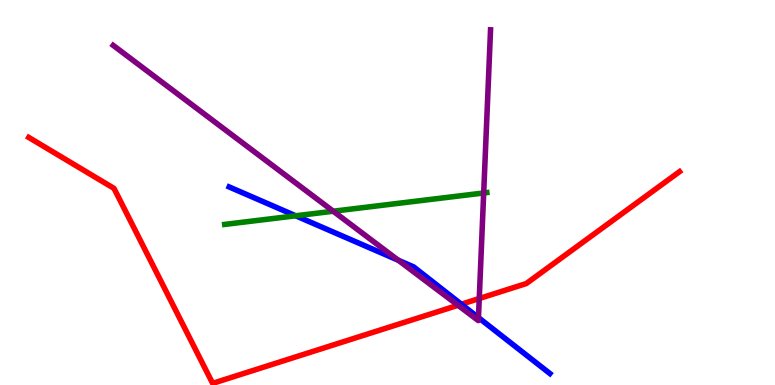[{'lines': ['blue', 'red'], 'intersections': [{'x': 5.95, 'y': 2.1}]}, {'lines': ['green', 'red'], 'intersections': []}, {'lines': ['purple', 'red'], 'intersections': [{'x': 5.91, 'y': 2.07}, {'x': 6.18, 'y': 2.25}]}, {'lines': ['blue', 'green'], 'intersections': [{'x': 3.82, 'y': 4.4}]}, {'lines': ['blue', 'purple'], 'intersections': [{'x': 5.14, 'y': 3.24}, {'x': 6.17, 'y': 1.75}]}, {'lines': ['green', 'purple'], 'intersections': [{'x': 4.3, 'y': 4.51}, {'x': 6.24, 'y': 4.99}]}]